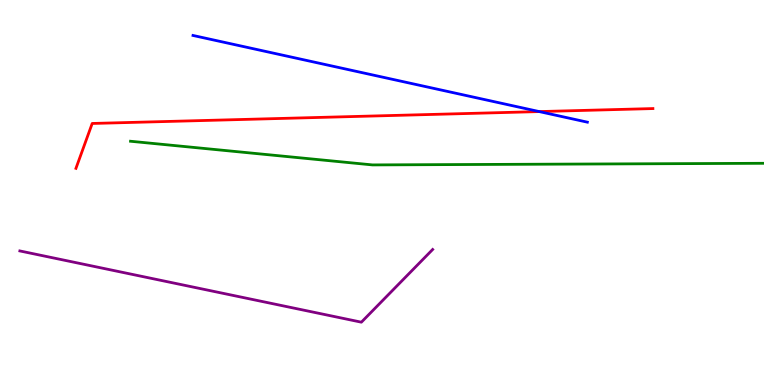[{'lines': ['blue', 'red'], 'intersections': [{'x': 6.96, 'y': 7.1}]}, {'lines': ['green', 'red'], 'intersections': []}, {'lines': ['purple', 'red'], 'intersections': []}, {'lines': ['blue', 'green'], 'intersections': []}, {'lines': ['blue', 'purple'], 'intersections': []}, {'lines': ['green', 'purple'], 'intersections': []}]